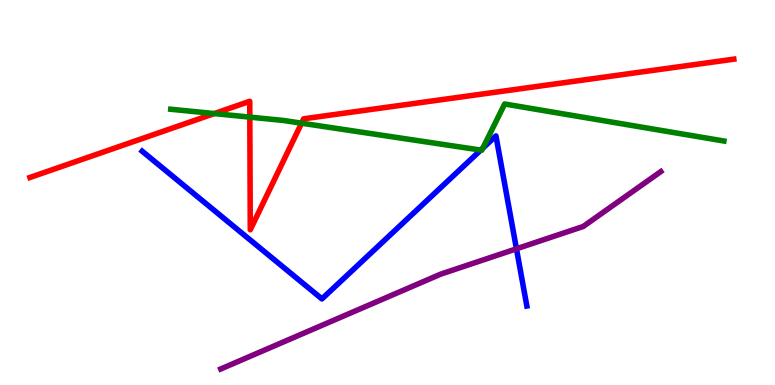[{'lines': ['blue', 'red'], 'intersections': []}, {'lines': ['green', 'red'], 'intersections': [{'x': 2.77, 'y': 7.05}, {'x': 3.22, 'y': 6.96}, {'x': 3.89, 'y': 6.8}]}, {'lines': ['purple', 'red'], 'intersections': []}, {'lines': ['blue', 'green'], 'intersections': [{'x': 6.2, 'y': 6.1}, {'x': 6.23, 'y': 6.15}]}, {'lines': ['blue', 'purple'], 'intersections': [{'x': 6.66, 'y': 3.54}]}, {'lines': ['green', 'purple'], 'intersections': []}]